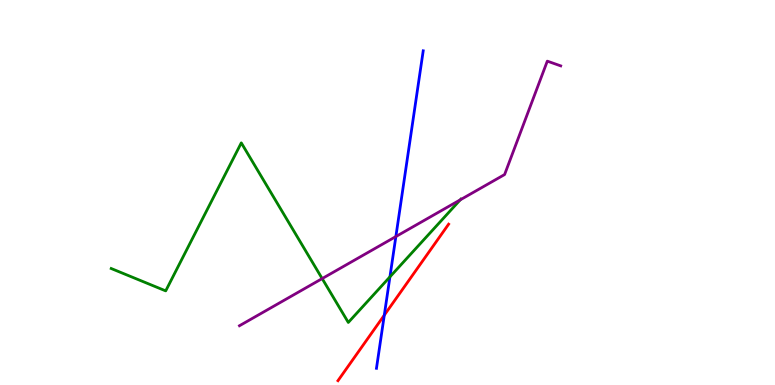[{'lines': ['blue', 'red'], 'intersections': [{'x': 4.96, 'y': 1.81}]}, {'lines': ['green', 'red'], 'intersections': []}, {'lines': ['purple', 'red'], 'intersections': []}, {'lines': ['blue', 'green'], 'intersections': [{'x': 5.03, 'y': 2.81}]}, {'lines': ['blue', 'purple'], 'intersections': [{'x': 5.11, 'y': 3.86}]}, {'lines': ['green', 'purple'], 'intersections': [{'x': 4.16, 'y': 2.76}, {'x': 5.94, 'y': 4.81}]}]